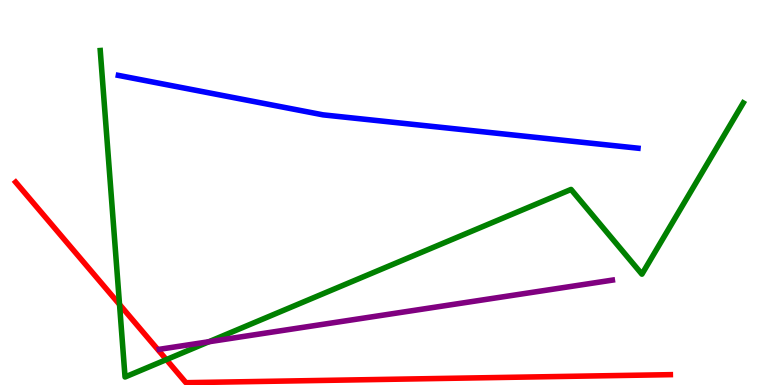[{'lines': ['blue', 'red'], 'intersections': []}, {'lines': ['green', 'red'], 'intersections': [{'x': 1.54, 'y': 2.09}, {'x': 2.15, 'y': 0.659}]}, {'lines': ['purple', 'red'], 'intersections': []}, {'lines': ['blue', 'green'], 'intersections': []}, {'lines': ['blue', 'purple'], 'intersections': []}, {'lines': ['green', 'purple'], 'intersections': [{'x': 2.69, 'y': 1.12}]}]